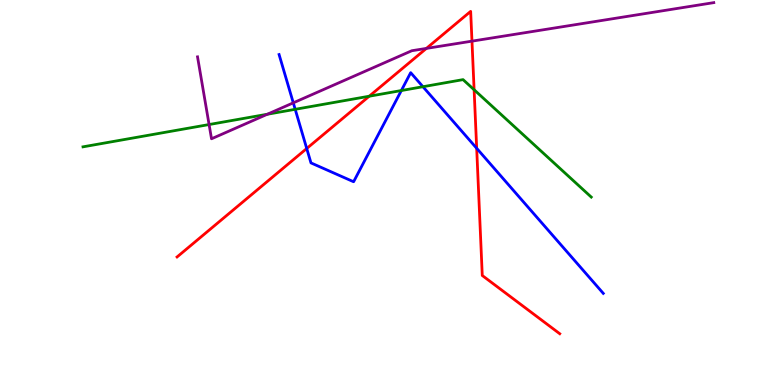[{'lines': ['blue', 'red'], 'intersections': [{'x': 3.96, 'y': 6.14}, {'x': 6.15, 'y': 6.15}]}, {'lines': ['green', 'red'], 'intersections': [{'x': 4.76, 'y': 7.5}, {'x': 6.12, 'y': 7.67}]}, {'lines': ['purple', 'red'], 'intersections': [{'x': 5.5, 'y': 8.74}, {'x': 6.09, 'y': 8.93}]}, {'lines': ['blue', 'green'], 'intersections': [{'x': 3.81, 'y': 7.16}, {'x': 5.18, 'y': 7.65}, {'x': 5.46, 'y': 7.75}]}, {'lines': ['blue', 'purple'], 'intersections': [{'x': 3.78, 'y': 7.33}]}, {'lines': ['green', 'purple'], 'intersections': [{'x': 2.7, 'y': 6.77}, {'x': 3.45, 'y': 7.03}]}]